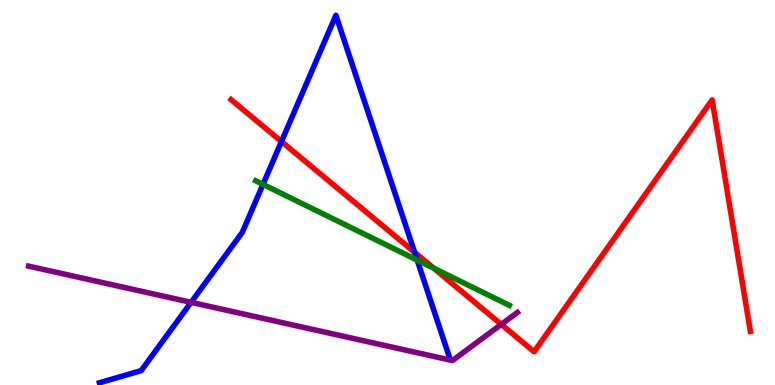[{'lines': ['blue', 'red'], 'intersections': [{'x': 3.63, 'y': 6.32}, {'x': 5.35, 'y': 3.45}]}, {'lines': ['green', 'red'], 'intersections': [{'x': 5.6, 'y': 3.03}]}, {'lines': ['purple', 'red'], 'intersections': [{'x': 6.47, 'y': 1.57}]}, {'lines': ['blue', 'green'], 'intersections': [{'x': 3.39, 'y': 5.21}, {'x': 5.38, 'y': 3.24}]}, {'lines': ['blue', 'purple'], 'intersections': [{'x': 2.47, 'y': 2.15}]}, {'lines': ['green', 'purple'], 'intersections': []}]